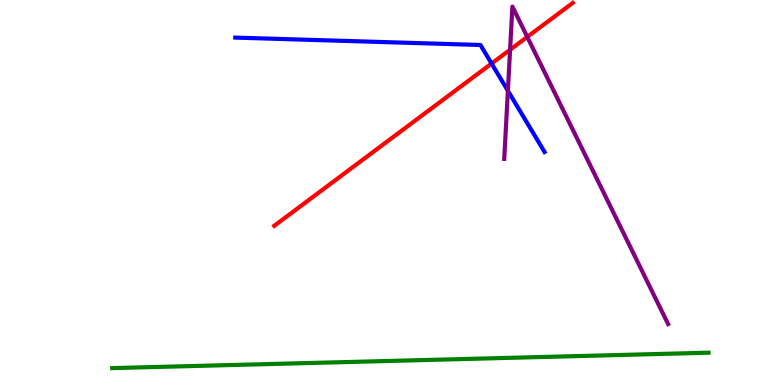[{'lines': ['blue', 'red'], 'intersections': [{'x': 6.34, 'y': 8.35}]}, {'lines': ['green', 'red'], 'intersections': []}, {'lines': ['purple', 'red'], 'intersections': [{'x': 6.58, 'y': 8.71}, {'x': 6.8, 'y': 9.04}]}, {'lines': ['blue', 'green'], 'intersections': []}, {'lines': ['blue', 'purple'], 'intersections': [{'x': 6.55, 'y': 7.64}]}, {'lines': ['green', 'purple'], 'intersections': []}]